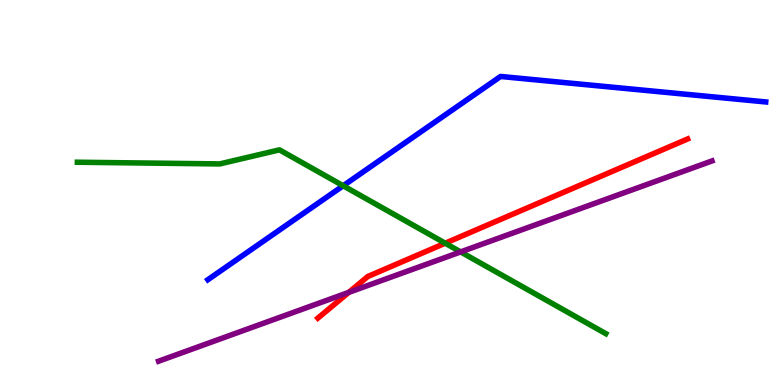[{'lines': ['blue', 'red'], 'intersections': []}, {'lines': ['green', 'red'], 'intersections': [{'x': 5.74, 'y': 3.68}]}, {'lines': ['purple', 'red'], 'intersections': [{'x': 4.5, 'y': 2.41}]}, {'lines': ['blue', 'green'], 'intersections': [{'x': 4.43, 'y': 5.18}]}, {'lines': ['blue', 'purple'], 'intersections': []}, {'lines': ['green', 'purple'], 'intersections': [{'x': 5.94, 'y': 3.46}]}]